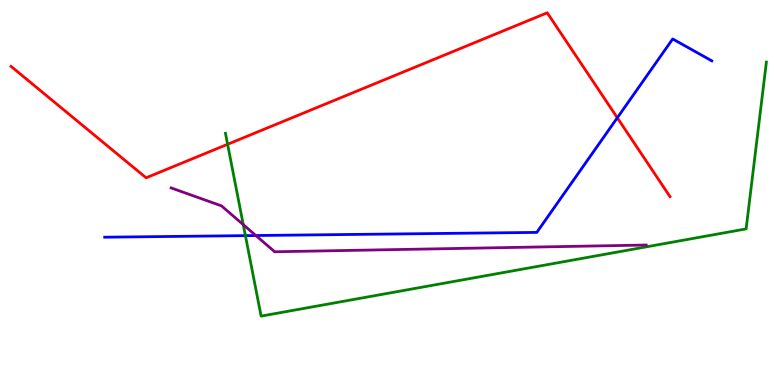[{'lines': ['blue', 'red'], 'intersections': [{'x': 7.97, 'y': 6.94}]}, {'lines': ['green', 'red'], 'intersections': [{'x': 2.94, 'y': 6.25}]}, {'lines': ['purple', 'red'], 'intersections': []}, {'lines': ['blue', 'green'], 'intersections': [{'x': 3.17, 'y': 3.88}]}, {'lines': ['blue', 'purple'], 'intersections': [{'x': 3.3, 'y': 3.88}]}, {'lines': ['green', 'purple'], 'intersections': [{'x': 3.14, 'y': 4.16}]}]